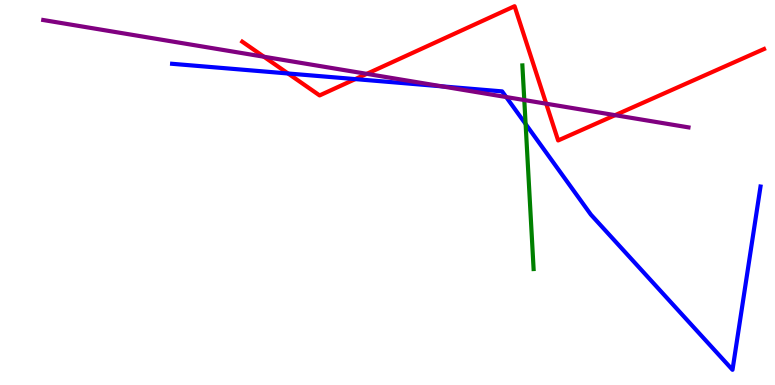[{'lines': ['blue', 'red'], 'intersections': [{'x': 3.72, 'y': 8.09}, {'x': 4.58, 'y': 7.95}]}, {'lines': ['green', 'red'], 'intersections': []}, {'lines': ['purple', 'red'], 'intersections': [{'x': 3.41, 'y': 8.53}, {'x': 4.73, 'y': 8.08}, {'x': 7.05, 'y': 7.31}, {'x': 7.94, 'y': 7.01}]}, {'lines': ['blue', 'green'], 'intersections': [{'x': 6.78, 'y': 6.78}]}, {'lines': ['blue', 'purple'], 'intersections': [{'x': 5.7, 'y': 7.76}, {'x': 6.53, 'y': 7.48}]}, {'lines': ['green', 'purple'], 'intersections': [{'x': 6.77, 'y': 7.4}]}]